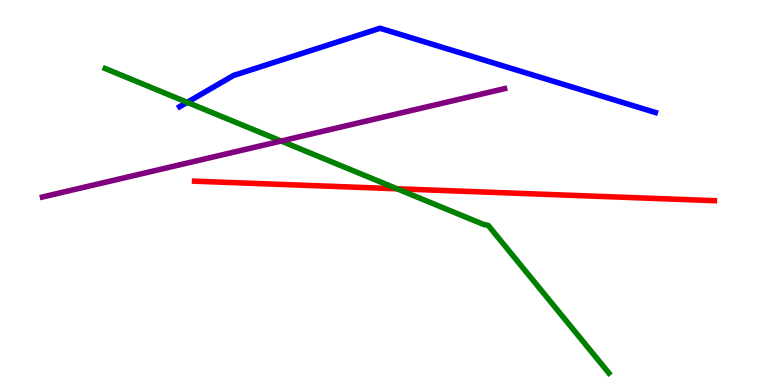[{'lines': ['blue', 'red'], 'intersections': []}, {'lines': ['green', 'red'], 'intersections': [{'x': 5.12, 'y': 5.1}]}, {'lines': ['purple', 'red'], 'intersections': []}, {'lines': ['blue', 'green'], 'intersections': [{'x': 2.42, 'y': 7.34}]}, {'lines': ['blue', 'purple'], 'intersections': []}, {'lines': ['green', 'purple'], 'intersections': [{'x': 3.63, 'y': 6.34}]}]